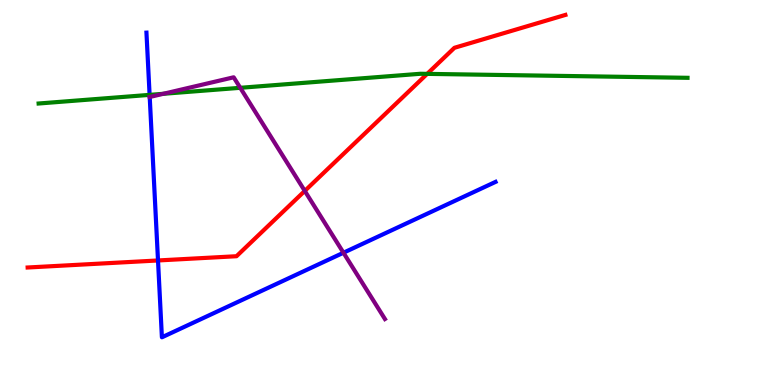[{'lines': ['blue', 'red'], 'intersections': [{'x': 2.04, 'y': 3.23}]}, {'lines': ['green', 'red'], 'intersections': [{'x': 5.51, 'y': 8.08}]}, {'lines': ['purple', 'red'], 'intersections': [{'x': 3.93, 'y': 5.04}]}, {'lines': ['blue', 'green'], 'intersections': [{'x': 1.93, 'y': 7.54}]}, {'lines': ['blue', 'purple'], 'intersections': [{'x': 1.93, 'y': 7.48}, {'x': 4.43, 'y': 3.44}]}, {'lines': ['green', 'purple'], 'intersections': [{'x': 2.11, 'y': 7.56}, {'x': 3.1, 'y': 7.72}]}]